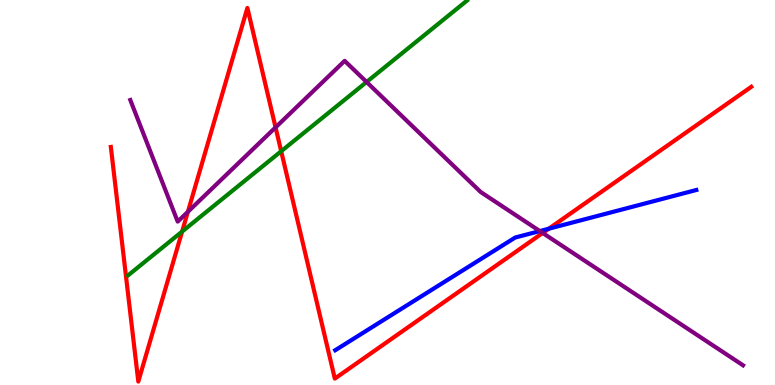[{'lines': ['blue', 'red'], 'intersections': [{'x': 7.08, 'y': 4.06}]}, {'lines': ['green', 'red'], 'intersections': [{'x': 2.35, 'y': 3.99}, {'x': 3.63, 'y': 6.07}]}, {'lines': ['purple', 'red'], 'intersections': [{'x': 2.42, 'y': 4.5}, {'x': 3.56, 'y': 6.69}, {'x': 7.0, 'y': 3.95}]}, {'lines': ['blue', 'green'], 'intersections': []}, {'lines': ['blue', 'purple'], 'intersections': [{'x': 6.97, 'y': 4.0}]}, {'lines': ['green', 'purple'], 'intersections': [{'x': 4.73, 'y': 7.87}]}]